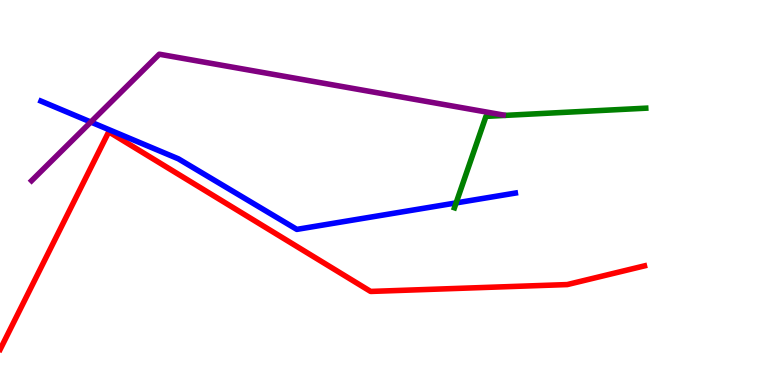[{'lines': ['blue', 'red'], 'intersections': []}, {'lines': ['green', 'red'], 'intersections': []}, {'lines': ['purple', 'red'], 'intersections': []}, {'lines': ['blue', 'green'], 'intersections': [{'x': 5.89, 'y': 4.73}]}, {'lines': ['blue', 'purple'], 'intersections': [{'x': 1.17, 'y': 6.83}]}, {'lines': ['green', 'purple'], 'intersections': []}]